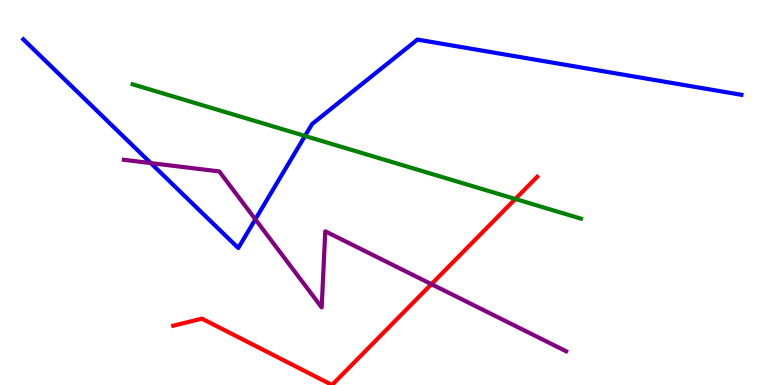[{'lines': ['blue', 'red'], 'intersections': []}, {'lines': ['green', 'red'], 'intersections': [{'x': 6.65, 'y': 4.83}]}, {'lines': ['purple', 'red'], 'intersections': [{'x': 5.57, 'y': 2.62}]}, {'lines': ['blue', 'green'], 'intersections': [{'x': 3.94, 'y': 6.47}]}, {'lines': ['blue', 'purple'], 'intersections': [{'x': 1.95, 'y': 5.76}, {'x': 3.29, 'y': 4.3}]}, {'lines': ['green', 'purple'], 'intersections': []}]